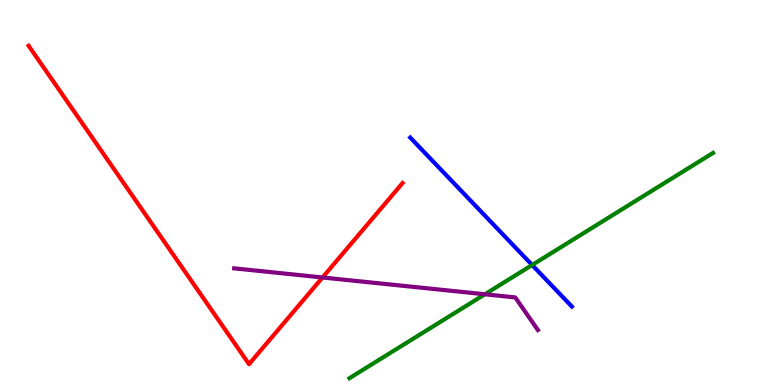[{'lines': ['blue', 'red'], 'intersections': []}, {'lines': ['green', 'red'], 'intersections': []}, {'lines': ['purple', 'red'], 'intersections': [{'x': 4.16, 'y': 2.79}]}, {'lines': ['blue', 'green'], 'intersections': [{'x': 6.87, 'y': 3.12}]}, {'lines': ['blue', 'purple'], 'intersections': []}, {'lines': ['green', 'purple'], 'intersections': [{'x': 6.26, 'y': 2.36}]}]